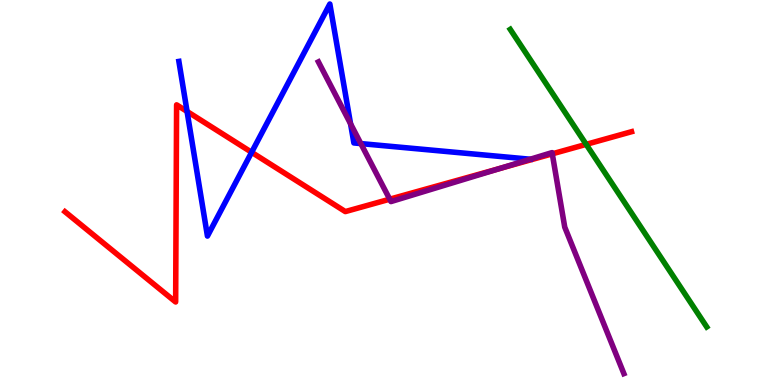[{'lines': ['blue', 'red'], 'intersections': [{'x': 2.41, 'y': 7.11}, {'x': 3.25, 'y': 6.04}]}, {'lines': ['green', 'red'], 'intersections': [{'x': 7.56, 'y': 6.25}]}, {'lines': ['purple', 'red'], 'intersections': [{'x': 5.03, 'y': 4.83}, {'x': 6.46, 'y': 5.63}, {'x': 7.13, 'y': 6.0}]}, {'lines': ['blue', 'green'], 'intersections': []}, {'lines': ['blue', 'purple'], 'intersections': [{'x': 4.52, 'y': 6.78}, {'x': 4.66, 'y': 6.27}]}, {'lines': ['green', 'purple'], 'intersections': []}]